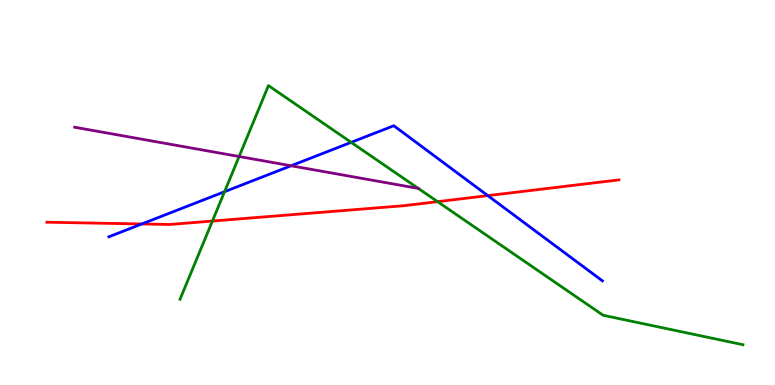[{'lines': ['blue', 'red'], 'intersections': [{'x': 1.83, 'y': 4.18}, {'x': 6.29, 'y': 4.92}]}, {'lines': ['green', 'red'], 'intersections': [{'x': 2.74, 'y': 4.26}, {'x': 5.65, 'y': 4.76}]}, {'lines': ['purple', 'red'], 'intersections': []}, {'lines': ['blue', 'green'], 'intersections': [{'x': 2.9, 'y': 5.02}, {'x': 4.53, 'y': 6.3}]}, {'lines': ['blue', 'purple'], 'intersections': [{'x': 3.76, 'y': 5.69}]}, {'lines': ['green', 'purple'], 'intersections': [{'x': 3.09, 'y': 5.93}]}]